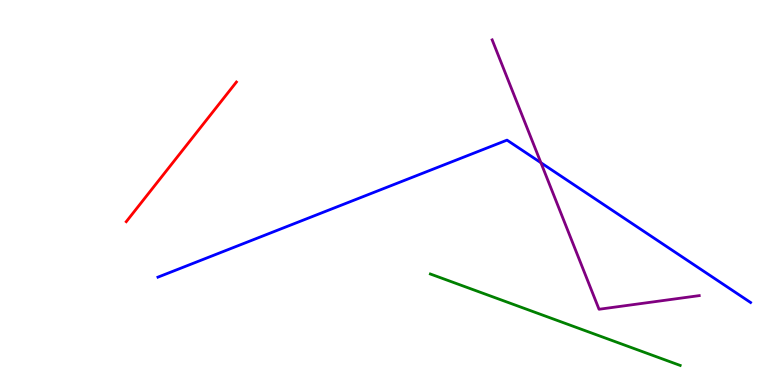[{'lines': ['blue', 'red'], 'intersections': []}, {'lines': ['green', 'red'], 'intersections': []}, {'lines': ['purple', 'red'], 'intersections': []}, {'lines': ['blue', 'green'], 'intersections': []}, {'lines': ['blue', 'purple'], 'intersections': [{'x': 6.98, 'y': 5.77}]}, {'lines': ['green', 'purple'], 'intersections': []}]